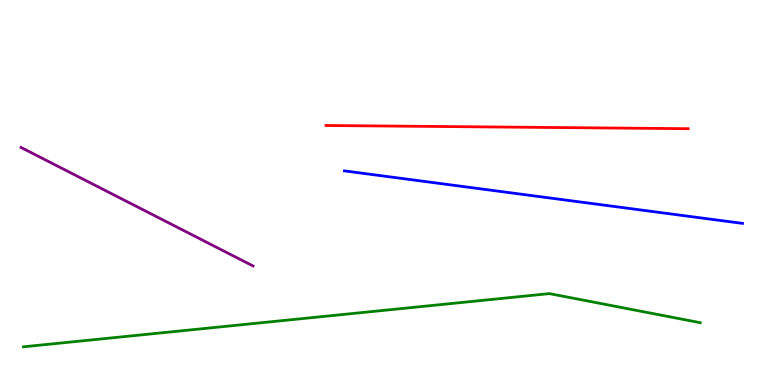[{'lines': ['blue', 'red'], 'intersections': []}, {'lines': ['green', 'red'], 'intersections': []}, {'lines': ['purple', 'red'], 'intersections': []}, {'lines': ['blue', 'green'], 'intersections': []}, {'lines': ['blue', 'purple'], 'intersections': []}, {'lines': ['green', 'purple'], 'intersections': []}]